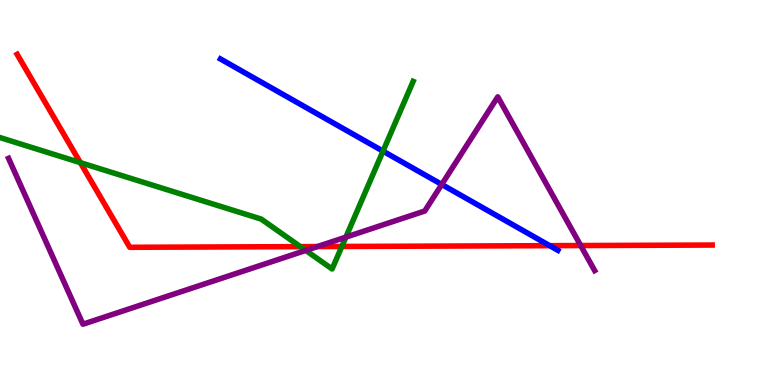[{'lines': ['blue', 'red'], 'intersections': [{'x': 7.09, 'y': 3.62}]}, {'lines': ['green', 'red'], 'intersections': [{'x': 1.04, 'y': 5.78}, {'x': 3.88, 'y': 3.59}, {'x': 4.41, 'y': 3.6}]}, {'lines': ['purple', 'red'], 'intersections': [{'x': 4.1, 'y': 3.6}, {'x': 7.49, 'y': 3.62}]}, {'lines': ['blue', 'green'], 'intersections': [{'x': 4.94, 'y': 6.07}]}, {'lines': ['blue', 'purple'], 'intersections': [{'x': 5.7, 'y': 5.21}]}, {'lines': ['green', 'purple'], 'intersections': [{'x': 3.95, 'y': 3.5}, {'x': 4.46, 'y': 3.84}]}]